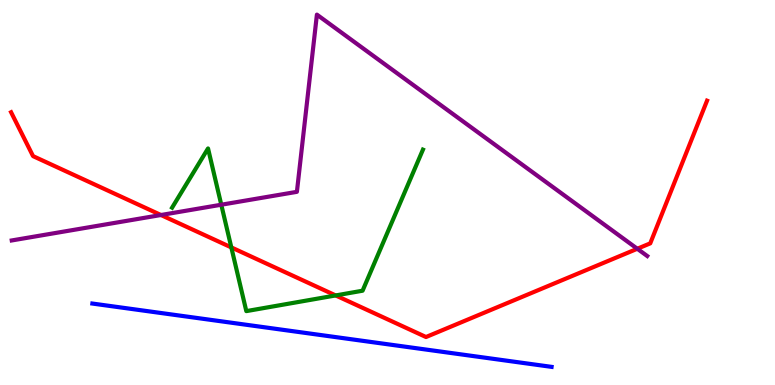[{'lines': ['blue', 'red'], 'intersections': []}, {'lines': ['green', 'red'], 'intersections': [{'x': 2.98, 'y': 3.57}, {'x': 4.33, 'y': 2.33}]}, {'lines': ['purple', 'red'], 'intersections': [{'x': 2.08, 'y': 4.42}, {'x': 8.22, 'y': 3.54}]}, {'lines': ['blue', 'green'], 'intersections': []}, {'lines': ['blue', 'purple'], 'intersections': []}, {'lines': ['green', 'purple'], 'intersections': [{'x': 2.86, 'y': 4.68}]}]